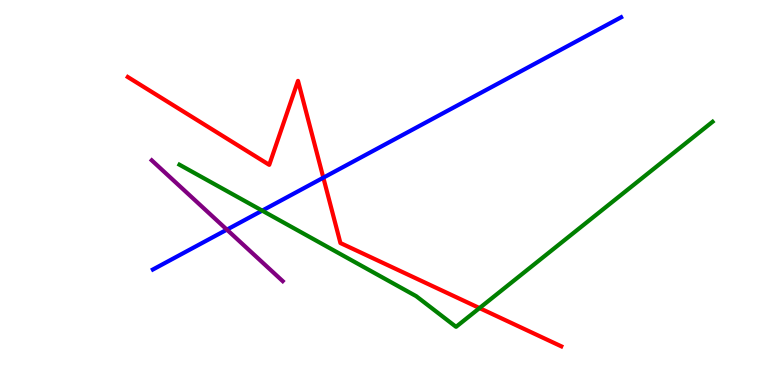[{'lines': ['blue', 'red'], 'intersections': [{'x': 4.17, 'y': 5.38}]}, {'lines': ['green', 'red'], 'intersections': [{'x': 6.19, 'y': 2.0}]}, {'lines': ['purple', 'red'], 'intersections': []}, {'lines': ['blue', 'green'], 'intersections': [{'x': 3.38, 'y': 4.53}]}, {'lines': ['blue', 'purple'], 'intersections': [{'x': 2.93, 'y': 4.04}]}, {'lines': ['green', 'purple'], 'intersections': []}]